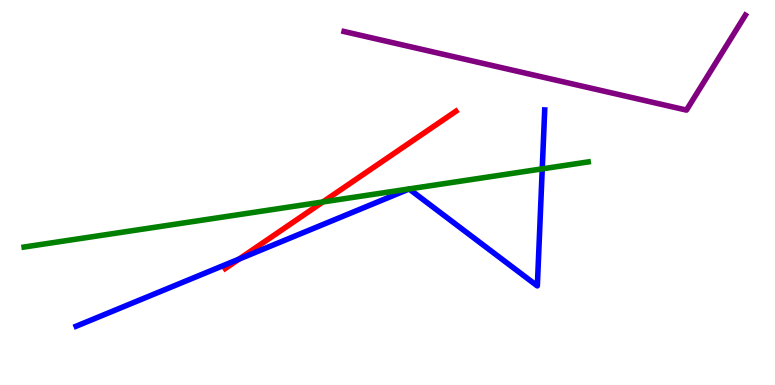[{'lines': ['blue', 'red'], 'intersections': [{'x': 3.08, 'y': 3.27}]}, {'lines': ['green', 'red'], 'intersections': [{'x': 4.17, 'y': 4.75}]}, {'lines': ['purple', 'red'], 'intersections': []}, {'lines': ['blue', 'green'], 'intersections': [{'x': 7.0, 'y': 5.61}]}, {'lines': ['blue', 'purple'], 'intersections': []}, {'lines': ['green', 'purple'], 'intersections': []}]